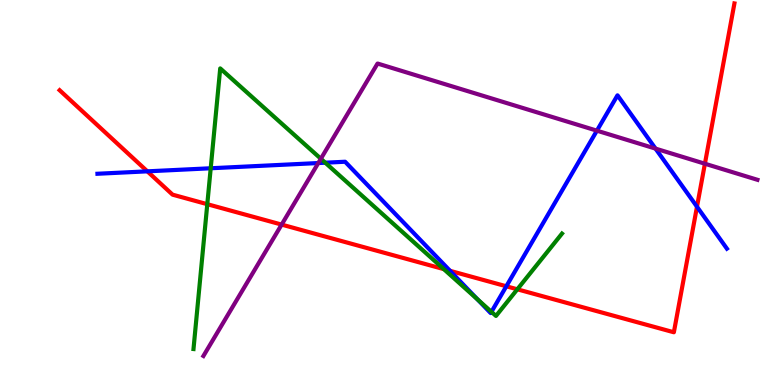[{'lines': ['blue', 'red'], 'intersections': [{'x': 1.9, 'y': 5.55}, {'x': 5.81, 'y': 2.97}, {'x': 6.53, 'y': 2.56}, {'x': 8.99, 'y': 4.63}]}, {'lines': ['green', 'red'], 'intersections': [{'x': 2.67, 'y': 4.7}, {'x': 5.73, 'y': 3.01}, {'x': 6.68, 'y': 2.49}]}, {'lines': ['purple', 'red'], 'intersections': [{'x': 3.63, 'y': 4.17}, {'x': 9.1, 'y': 5.75}]}, {'lines': ['blue', 'green'], 'intersections': [{'x': 2.72, 'y': 5.63}, {'x': 4.2, 'y': 5.77}, {'x': 6.16, 'y': 2.23}, {'x': 6.34, 'y': 1.9}]}, {'lines': ['blue', 'purple'], 'intersections': [{'x': 4.11, 'y': 5.77}, {'x': 7.7, 'y': 6.61}, {'x': 8.46, 'y': 6.14}]}, {'lines': ['green', 'purple'], 'intersections': [{'x': 4.14, 'y': 5.88}]}]